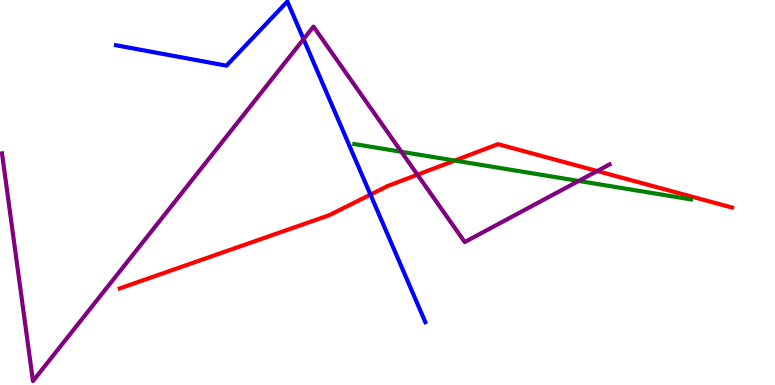[{'lines': ['blue', 'red'], 'intersections': [{'x': 4.78, 'y': 4.94}]}, {'lines': ['green', 'red'], 'intersections': [{'x': 5.87, 'y': 5.83}]}, {'lines': ['purple', 'red'], 'intersections': [{'x': 5.39, 'y': 5.46}, {'x': 7.71, 'y': 5.56}]}, {'lines': ['blue', 'green'], 'intersections': []}, {'lines': ['blue', 'purple'], 'intersections': [{'x': 3.92, 'y': 8.98}]}, {'lines': ['green', 'purple'], 'intersections': [{'x': 5.18, 'y': 6.06}, {'x': 7.47, 'y': 5.3}]}]